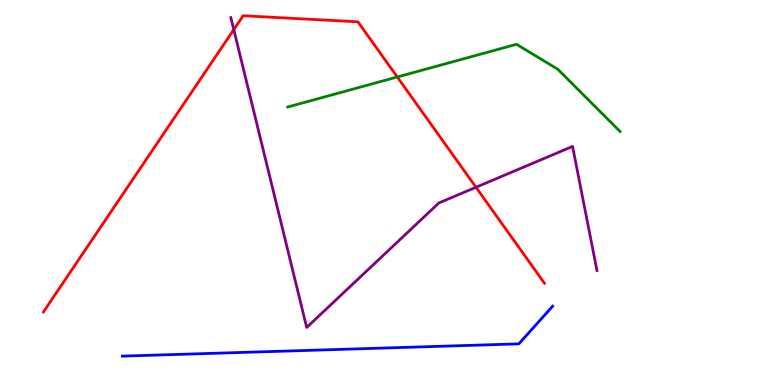[{'lines': ['blue', 'red'], 'intersections': []}, {'lines': ['green', 'red'], 'intersections': [{'x': 5.13, 'y': 8.0}]}, {'lines': ['purple', 'red'], 'intersections': [{'x': 3.02, 'y': 9.23}, {'x': 6.14, 'y': 5.14}]}, {'lines': ['blue', 'green'], 'intersections': []}, {'lines': ['blue', 'purple'], 'intersections': []}, {'lines': ['green', 'purple'], 'intersections': []}]